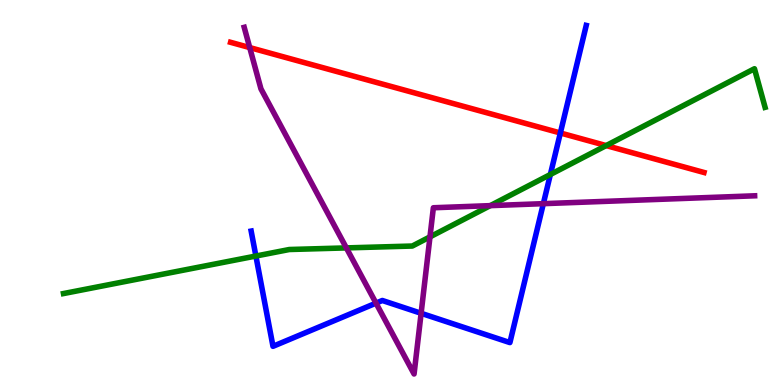[{'lines': ['blue', 'red'], 'intersections': [{'x': 7.23, 'y': 6.55}]}, {'lines': ['green', 'red'], 'intersections': [{'x': 7.82, 'y': 6.22}]}, {'lines': ['purple', 'red'], 'intersections': [{'x': 3.22, 'y': 8.76}]}, {'lines': ['blue', 'green'], 'intersections': [{'x': 3.3, 'y': 3.35}, {'x': 7.1, 'y': 5.47}]}, {'lines': ['blue', 'purple'], 'intersections': [{'x': 4.85, 'y': 2.13}, {'x': 5.43, 'y': 1.86}, {'x': 7.01, 'y': 4.71}]}, {'lines': ['green', 'purple'], 'intersections': [{'x': 4.47, 'y': 3.56}, {'x': 5.55, 'y': 3.85}, {'x': 6.33, 'y': 4.66}]}]